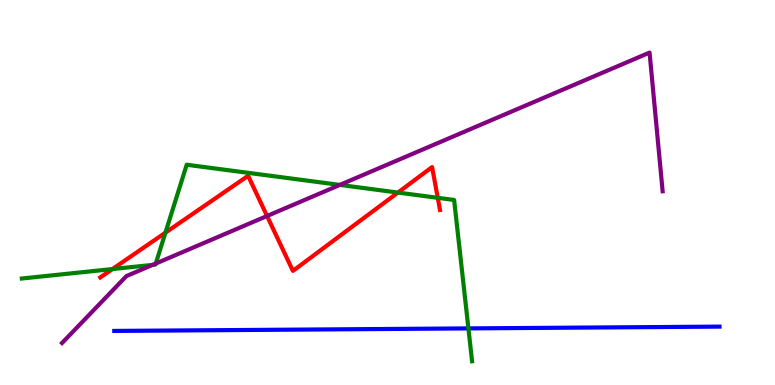[{'lines': ['blue', 'red'], 'intersections': []}, {'lines': ['green', 'red'], 'intersections': [{'x': 1.45, 'y': 3.01}, {'x': 2.13, 'y': 3.96}, {'x': 5.13, 'y': 5.0}, {'x': 5.65, 'y': 4.86}]}, {'lines': ['purple', 'red'], 'intersections': [{'x': 3.45, 'y': 4.39}]}, {'lines': ['blue', 'green'], 'intersections': [{'x': 6.04, 'y': 1.47}]}, {'lines': ['blue', 'purple'], 'intersections': []}, {'lines': ['green', 'purple'], 'intersections': [{'x': 1.97, 'y': 3.12}, {'x': 2.01, 'y': 3.15}, {'x': 4.38, 'y': 5.2}]}]